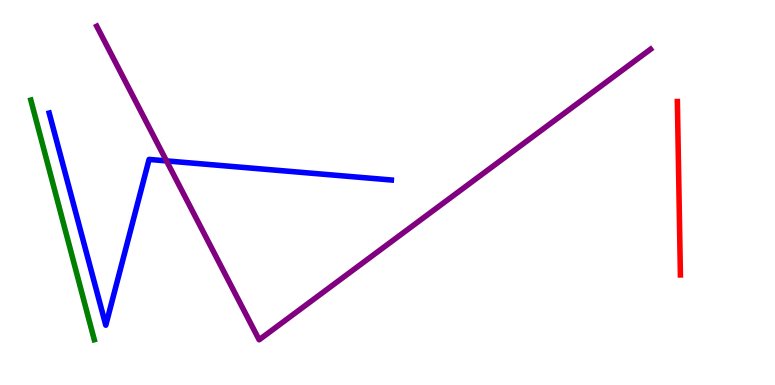[{'lines': ['blue', 'red'], 'intersections': []}, {'lines': ['green', 'red'], 'intersections': []}, {'lines': ['purple', 'red'], 'intersections': []}, {'lines': ['blue', 'green'], 'intersections': []}, {'lines': ['blue', 'purple'], 'intersections': [{'x': 2.15, 'y': 5.82}]}, {'lines': ['green', 'purple'], 'intersections': []}]